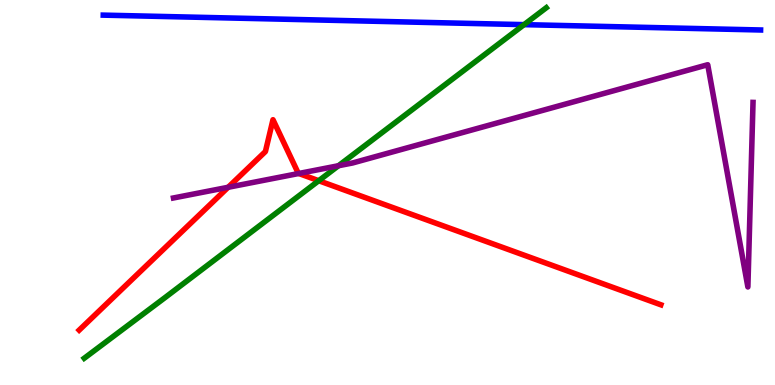[{'lines': ['blue', 'red'], 'intersections': []}, {'lines': ['green', 'red'], 'intersections': [{'x': 4.11, 'y': 5.31}]}, {'lines': ['purple', 'red'], 'intersections': [{'x': 2.94, 'y': 5.14}, {'x': 3.86, 'y': 5.49}]}, {'lines': ['blue', 'green'], 'intersections': [{'x': 6.76, 'y': 9.36}]}, {'lines': ['blue', 'purple'], 'intersections': []}, {'lines': ['green', 'purple'], 'intersections': [{'x': 4.37, 'y': 5.7}]}]